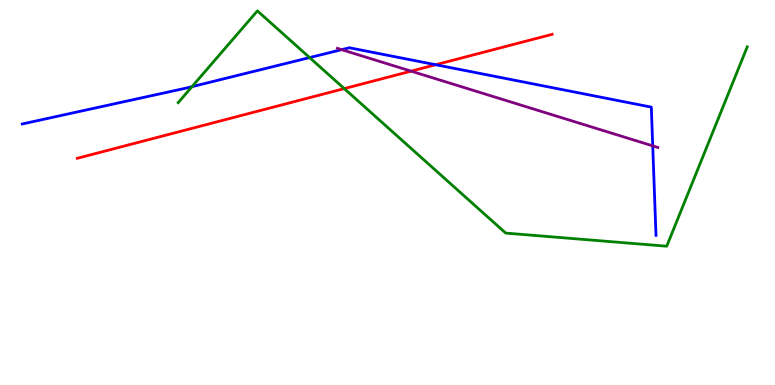[{'lines': ['blue', 'red'], 'intersections': [{'x': 5.62, 'y': 8.32}]}, {'lines': ['green', 'red'], 'intersections': [{'x': 4.44, 'y': 7.7}]}, {'lines': ['purple', 'red'], 'intersections': [{'x': 5.3, 'y': 8.15}]}, {'lines': ['blue', 'green'], 'intersections': [{'x': 2.48, 'y': 7.75}, {'x': 3.99, 'y': 8.5}]}, {'lines': ['blue', 'purple'], 'intersections': [{'x': 4.41, 'y': 8.71}, {'x': 8.42, 'y': 6.21}]}, {'lines': ['green', 'purple'], 'intersections': []}]